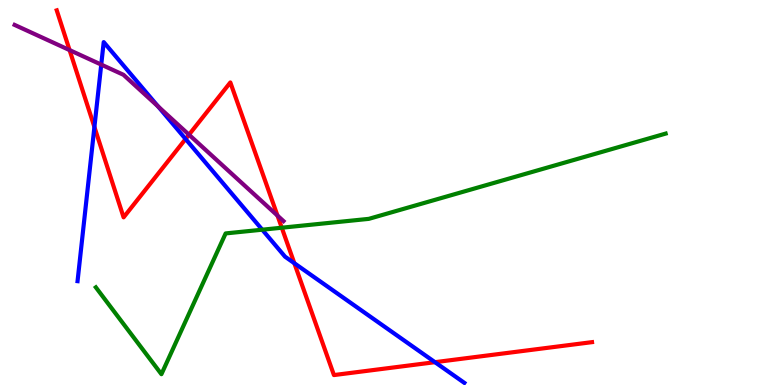[{'lines': ['blue', 'red'], 'intersections': [{'x': 1.22, 'y': 6.7}, {'x': 2.39, 'y': 6.39}, {'x': 3.8, 'y': 3.16}, {'x': 5.61, 'y': 0.593}]}, {'lines': ['green', 'red'], 'intersections': [{'x': 3.64, 'y': 4.09}]}, {'lines': ['purple', 'red'], 'intersections': [{'x': 0.898, 'y': 8.7}, {'x': 2.44, 'y': 6.5}, {'x': 3.58, 'y': 4.4}]}, {'lines': ['blue', 'green'], 'intersections': [{'x': 3.38, 'y': 4.03}]}, {'lines': ['blue', 'purple'], 'intersections': [{'x': 1.31, 'y': 8.32}, {'x': 2.04, 'y': 7.23}]}, {'lines': ['green', 'purple'], 'intersections': []}]